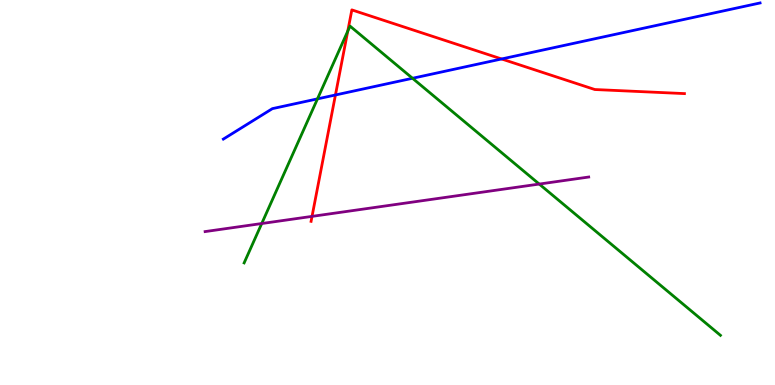[{'lines': ['blue', 'red'], 'intersections': [{'x': 4.33, 'y': 7.53}, {'x': 6.47, 'y': 8.47}]}, {'lines': ['green', 'red'], 'intersections': [{'x': 4.49, 'y': 9.19}]}, {'lines': ['purple', 'red'], 'intersections': [{'x': 4.03, 'y': 4.38}]}, {'lines': ['blue', 'green'], 'intersections': [{'x': 4.1, 'y': 7.43}, {'x': 5.32, 'y': 7.97}]}, {'lines': ['blue', 'purple'], 'intersections': []}, {'lines': ['green', 'purple'], 'intersections': [{'x': 3.38, 'y': 4.19}, {'x': 6.96, 'y': 5.22}]}]